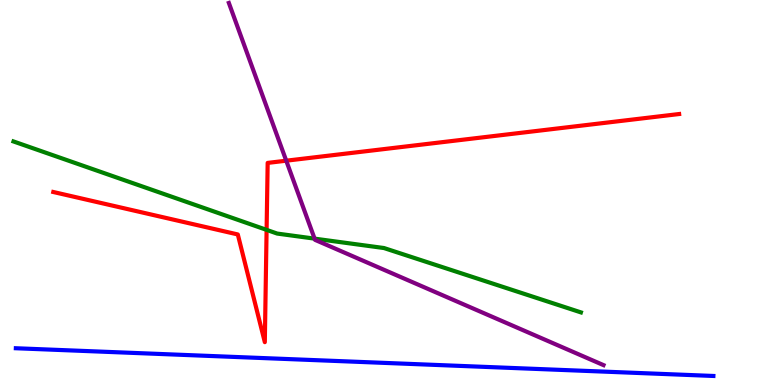[{'lines': ['blue', 'red'], 'intersections': []}, {'lines': ['green', 'red'], 'intersections': [{'x': 3.44, 'y': 4.03}]}, {'lines': ['purple', 'red'], 'intersections': [{'x': 3.69, 'y': 5.83}]}, {'lines': ['blue', 'green'], 'intersections': []}, {'lines': ['blue', 'purple'], 'intersections': []}, {'lines': ['green', 'purple'], 'intersections': [{'x': 4.06, 'y': 3.8}]}]